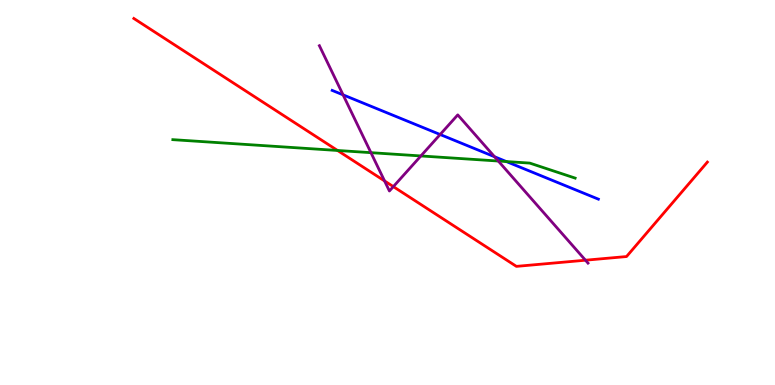[{'lines': ['blue', 'red'], 'intersections': []}, {'lines': ['green', 'red'], 'intersections': [{'x': 4.36, 'y': 6.09}]}, {'lines': ['purple', 'red'], 'intersections': [{'x': 4.96, 'y': 5.3}, {'x': 5.08, 'y': 5.15}, {'x': 7.55, 'y': 3.24}]}, {'lines': ['blue', 'green'], 'intersections': [{'x': 6.53, 'y': 5.8}]}, {'lines': ['blue', 'purple'], 'intersections': [{'x': 4.43, 'y': 7.54}, {'x': 5.68, 'y': 6.51}, {'x': 6.38, 'y': 5.93}]}, {'lines': ['green', 'purple'], 'intersections': [{'x': 4.79, 'y': 6.03}, {'x': 5.43, 'y': 5.95}, {'x': 6.43, 'y': 5.82}]}]